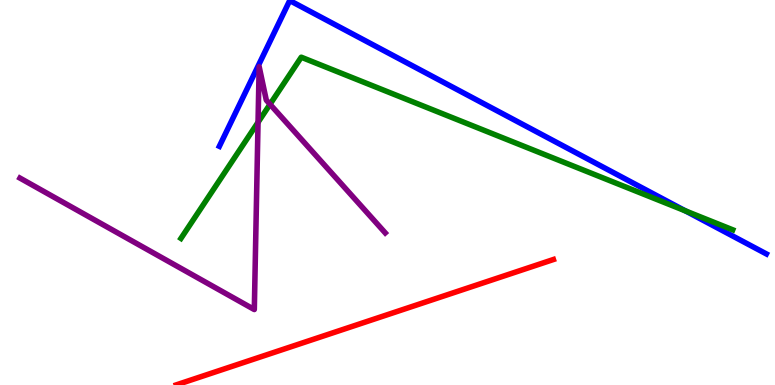[{'lines': ['blue', 'red'], 'intersections': []}, {'lines': ['green', 'red'], 'intersections': []}, {'lines': ['purple', 'red'], 'intersections': []}, {'lines': ['blue', 'green'], 'intersections': [{'x': 8.84, 'y': 4.52}]}, {'lines': ['blue', 'purple'], 'intersections': []}, {'lines': ['green', 'purple'], 'intersections': [{'x': 3.33, 'y': 6.82}, {'x': 3.48, 'y': 7.29}]}]